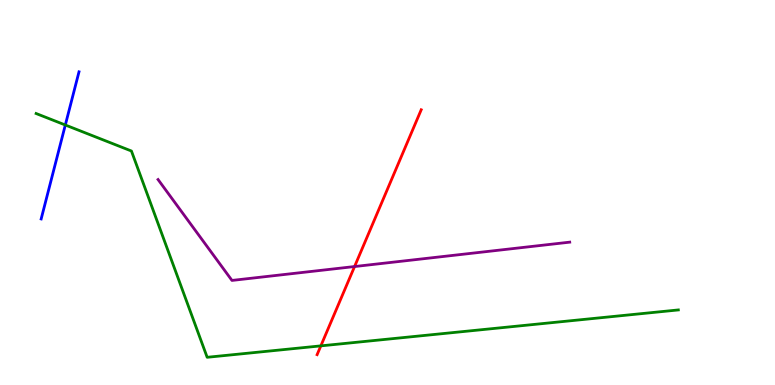[{'lines': ['blue', 'red'], 'intersections': []}, {'lines': ['green', 'red'], 'intersections': [{'x': 4.14, 'y': 1.02}]}, {'lines': ['purple', 'red'], 'intersections': [{'x': 4.58, 'y': 3.08}]}, {'lines': ['blue', 'green'], 'intersections': [{'x': 0.843, 'y': 6.75}]}, {'lines': ['blue', 'purple'], 'intersections': []}, {'lines': ['green', 'purple'], 'intersections': []}]